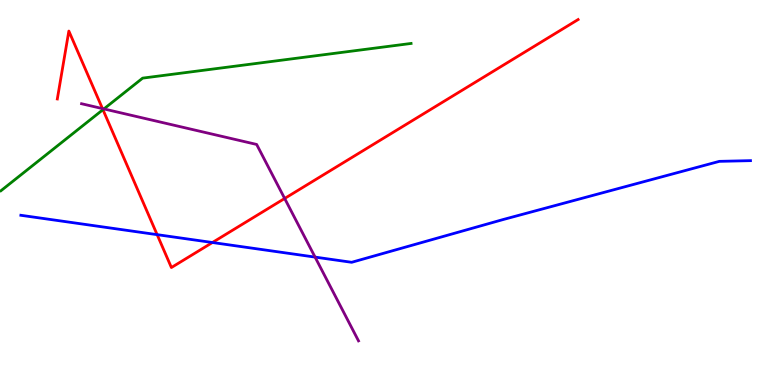[{'lines': ['blue', 'red'], 'intersections': [{'x': 2.03, 'y': 3.91}, {'x': 2.74, 'y': 3.7}]}, {'lines': ['green', 'red'], 'intersections': [{'x': 1.33, 'y': 7.15}]}, {'lines': ['purple', 'red'], 'intersections': [{'x': 1.32, 'y': 7.18}, {'x': 3.67, 'y': 4.85}]}, {'lines': ['blue', 'green'], 'intersections': []}, {'lines': ['blue', 'purple'], 'intersections': [{'x': 4.07, 'y': 3.32}]}, {'lines': ['green', 'purple'], 'intersections': [{'x': 1.34, 'y': 7.17}]}]